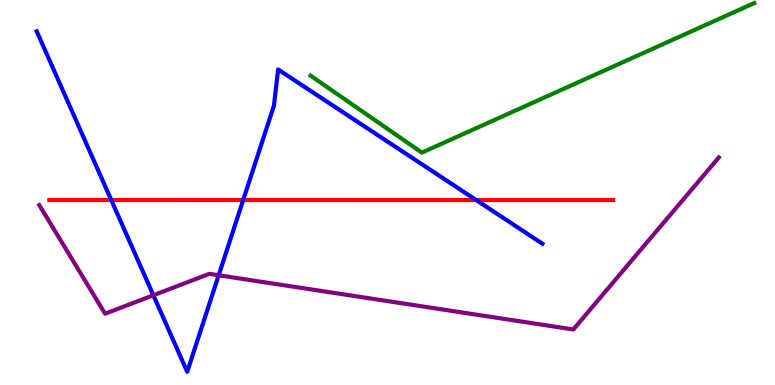[{'lines': ['blue', 'red'], 'intersections': [{'x': 1.44, 'y': 4.8}, {'x': 3.14, 'y': 4.8}, {'x': 6.14, 'y': 4.8}]}, {'lines': ['green', 'red'], 'intersections': []}, {'lines': ['purple', 'red'], 'intersections': []}, {'lines': ['blue', 'green'], 'intersections': []}, {'lines': ['blue', 'purple'], 'intersections': [{'x': 1.98, 'y': 2.33}, {'x': 2.82, 'y': 2.85}]}, {'lines': ['green', 'purple'], 'intersections': []}]